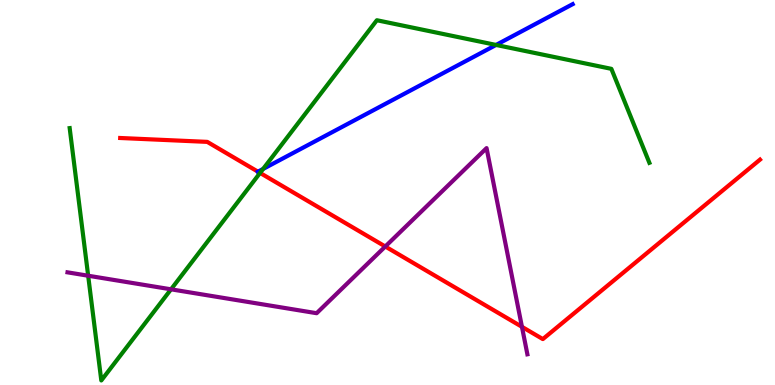[{'lines': ['blue', 'red'], 'intersections': [{'x': 3.33, 'y': 5.54}]}, {'lines': ['green', 'red'], 'intersections': [{'x': 3.36, 'y': 5.51}]}, {'lines': ['purple', 'red'], 'intersections': [{'x': 4.97, 'y': 3.6}, {'x': 6.73, 'y': 1.51}]}, {'lines': ['blue', 'green'], 'intersections': [{'x': 3.39, 'y': 5.61}, {'x': 6.4, 'y': 8.83}]}, {'lines': ['blue', 'purple'], 'intersections': []}, {'lines': ['green', 'purple'], 'intersections': [{'x': 1.14, 'y': 2.84}, {'x': 2.21, 'y': 2.49}]}]